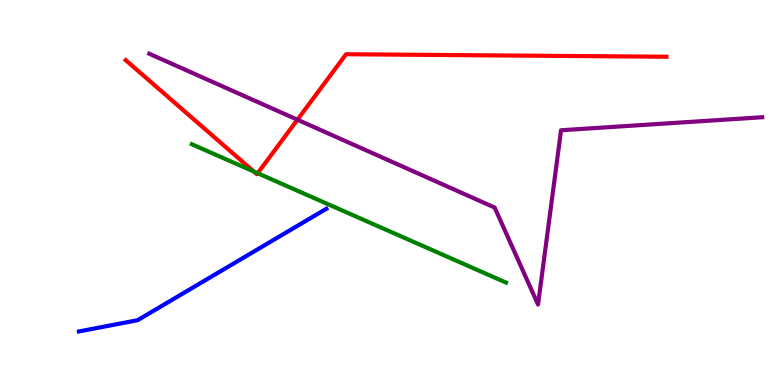[{'lines': ['blue', 'red'], 'intersections': []}, {'lines': ['green', 'red'], 'intersections': [{'x': 3.28, 'y': 5.54}, {'x': 3.32, 'y': 5.5}]}, {'lines': ['purple', 'red'], 'intersections': [{'x': 3.84, 'y': 6.89}]}, {'lines': ['blue', 'green'], 'intersections': []}, {'lines': ['blue', 'purple'], 'intersections': []}, {'lines': ['green', 'purple'], 'intersections': []}]